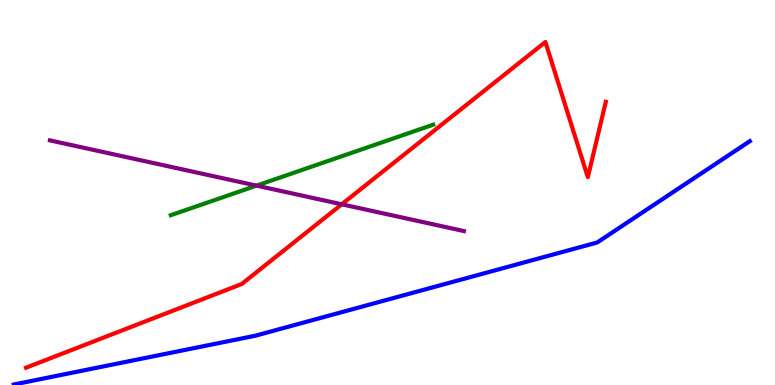[{'lines': ['blue', 'red'], 'intersections': []}, {'lines': ['green', 'red'], 'intersections': []}, {'lines': ['purple', 'red'], 'intersections': [{'x': 4.41, 'y': 4.69}]}, {'lines': ['blue', 'green'], 'intersections': []}, {'lines': ['blue', 'purple'], 'intersections': []}, {'lines': ['green', 'purple'], 'intersections': [{'x': 3.31, 'y': 5.18}]}]